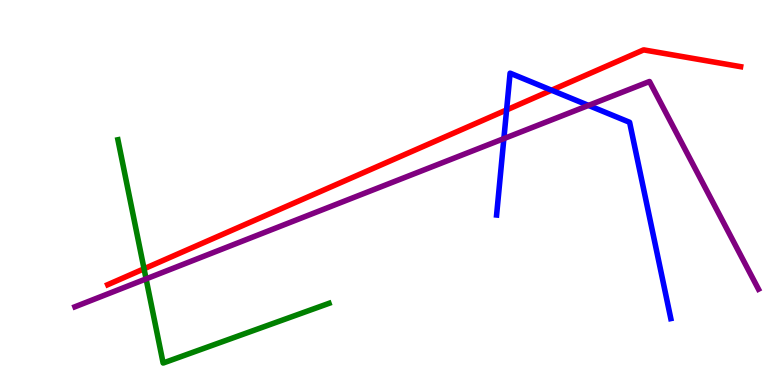[{'lines': ['blue', 'red'], 'intersections': [{'x': 6.54, 'y': 7.14}, {'x': 7.12, 'y': 7.66}]}, {'lines': ['green', 'red'], 'intersections': [{'x': 1.86, 'y': 3.02}]}, {'lines': ['purple', 'red'], 'intersections': []}, {'lines': ['blue', 'green'], 'intersections': []}, {'lines': ['blue', 'purple'], 'intersections': [{'x': 6.5, 'y': 6.4}, {'x': 7.59, 'y': 7.26}]}, {'lines': ['green', 'purple'], 'intersections': [{'x': 1.89, 'y': 2.76}]}]